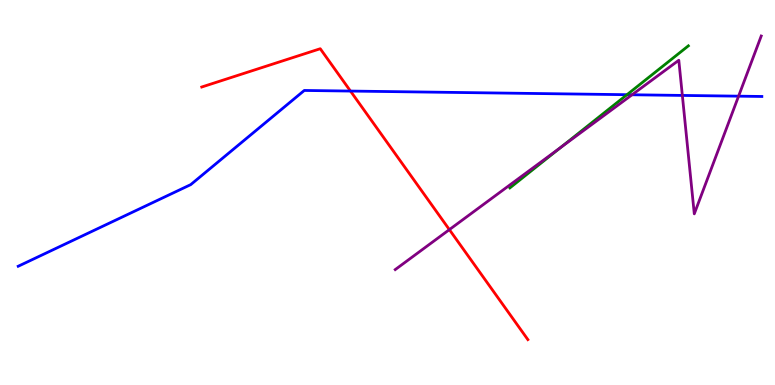[{'lines': ['blue', 'red'], 'intersections': [{'x': 4.52, 'y': 7.63}]}, {'lines': ['green', 'red'], 'intersections': []}, {'lines': ['purple', 'red'], 'intersections': [{'x': 5.8, 'y': 4.04}]}, {'lines': ['blue', 'green'], 'intersections': [{'x': 8.09, 'y': 7.54}]}, {'lines': ['blue', 'purple'], 'intersections': [{'x': 8.16, 'y': 7.54}, {'x': 8.8, 'y': 7.52}, {'x': 9.53, 'y': 7.5}]}, {'lines': ['green', 'purple'], 'intersections': [{'x': 7.24, 'y': 6.17}]}]